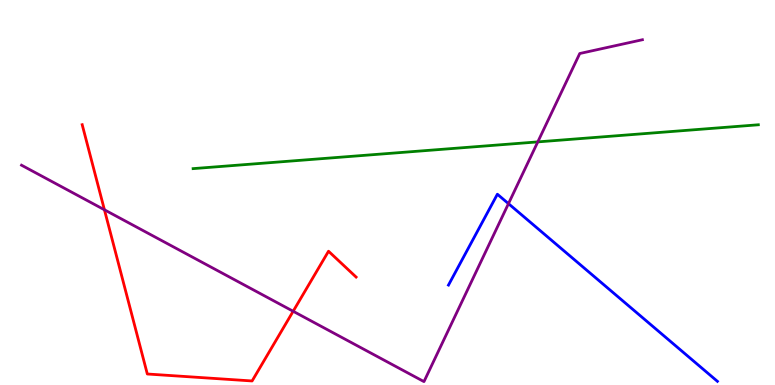[{'lines': ['blue', 'red'], 'intersections': []}, {'lines': ['green', 'red'], 'intersections': []}, {'lines': ['purple', 'red'], 'intersections': [{'x': 1.35, 'y': 4.55}, {'x': 3.78, 'y': 1.92}]}, {'lines': ['blue', 'green'], 'intersections': []}, {'lines': ['blue', 'purple'], 'intersections': [{'x': 6.56, 'y': 4.71}]}, {'lines': ['green', 'purple'], 'intersections': [{'x': 6.94, 'y': 6.31}]}]